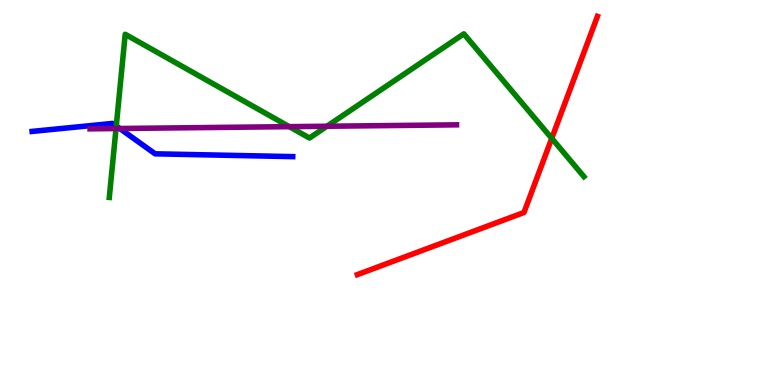[{'lines': ['blue', 'red'], 'intersections': []}, {'lines': ['green', 'red'], 'intersections': [{'x': 7.12, 'y': 6.41}]}, {'lines': ['purple', 'red'], 'intersections': []}, {'lines': ['blue', 'green'], 'intersections': [{'x': 1.5, 'y': 6.73}]}, {'lines': ['blue', 'purple'], 'intersections': [{'x': 1.55, 'y': 6.66}]}, {'lines': ['green', 'purple'], 'intersections': [{'x': 1.5, 'y': 6.66}, {'x': 3.73, 'y': 6.71}, {'x': 4.22, 'y': 6.72}]}]